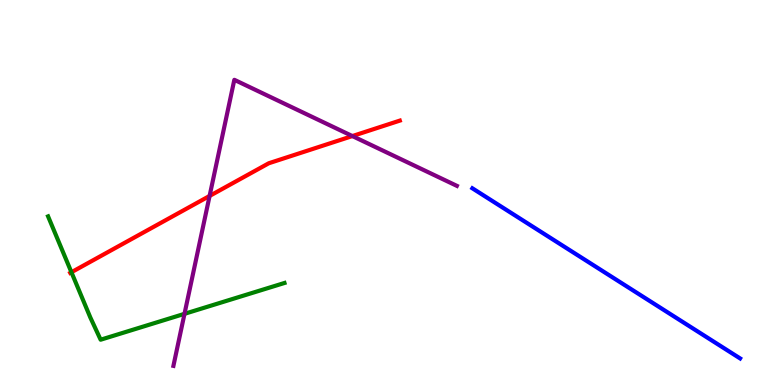[{'lines': ['blue', 'red'], 'intersections': []}, {'lines': ['green', 'red'], 'intersections': [{'x': 0.922, 'y': 2.93}]}, {'lines': ['purple', 'red'], 'intersections': [{'x': 2.7, 'y': 4.91}, {'x': 4.55, 'y': 6.47}]}, {'lines': ['blue', 'green'], 'intersections': []}, {'lines': ['blue', 'purple'], 'intersections': []}, {'lines': ['green', 'purple'], 'intersections': [{'x': 2.38, 'y': 1.85}]}]